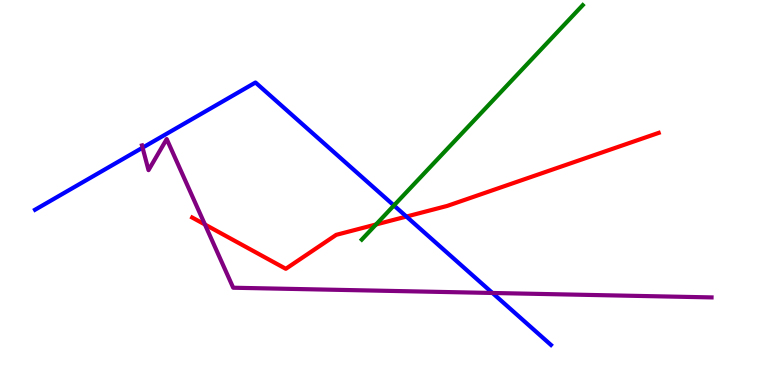[{'lines': ['blue', 'red'], 'intersections': [{'x': 5.24, 'y': 4.38}]}, {'lines': ['green', 'red'], 'intersections': [{'x': 4.85, 'y': 4.17}]}, {'lines': ['purple', 'red'], 'intersections': [{'x': 2.64, 'y': 4.17}]}, {'lines': ['blue', 'green'], 'intersections': [{'x': 5.08, 'y': 4.66}]}, {'lines': ['blue', 'purple'], 'intersections': [{'x': 1.84, 'y': 6.16}, {'x': 6.35, 'y': 2.39}]}, {'lines': ['green', 'purple'], 'intersections': []}]